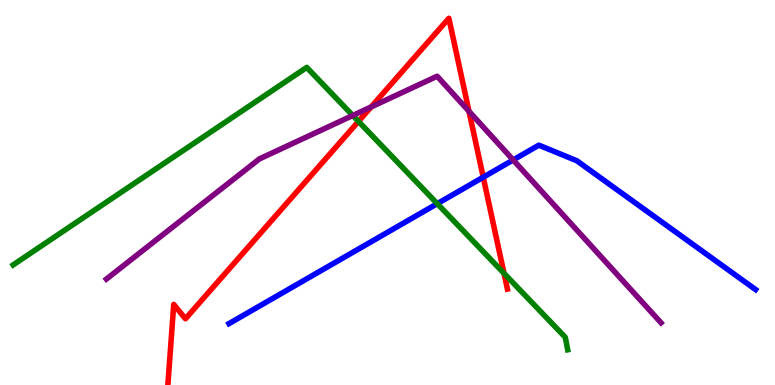[{'lines': ['blue', 'red'], 'intersections': [{'x': 6.24, 'y': 5.4}]}, {'lines': ['green', 'red'], 'intersections': [{'x': 4.63, 'y': 6.85}, {'x': 6.5, 'y': 2.9}]}, {'lines': ['purple', 'red'], 'intersections': [{'x': 4.79, 'y': 7.22}, {'x': 6.05, 'y': 7.11}]}, {'lines': ['blue', 'green'], 'intersections': [{'x': 5.64, 'y': 4.71}]}, {'lines': ['blue', 'purple'], 'intersections': [{'x': 6.62, 'y': 5.85}]}, {'lines': ['green', 'purple'], 'intersections': [{'x': 4.55, 'y': 7.0}]}]